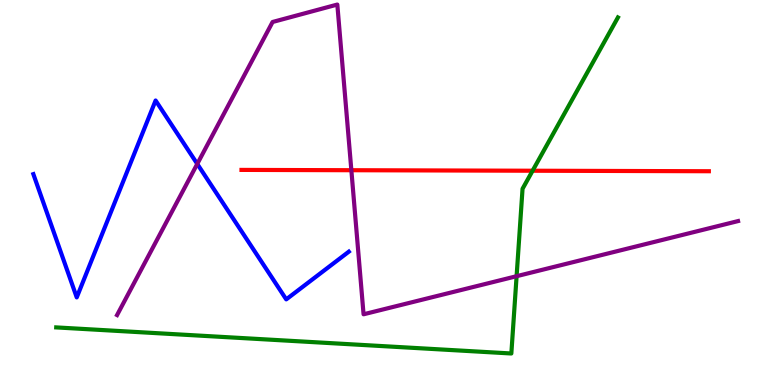[{'lines': ['blue', 'red'], 'intersections': []}, {'lines': ['green', 'red'], 'intersections': [{'x': 6.87, 'y': 5.57}]}, {'lines': ['purple', 'red'], 'intersections': [{'x': 4.53, 'y': 5.58}]}, {'lines': ['blue', 'green'], 'intersections': []}, {'lines': ['blue', 'purple'], 'intersections': [{'x': 2.55, 'y': 5.74}]}, {'lines': ['green', 'purple'], 'intersections': [{'x': 6.67, 'y': 2.83}]}]